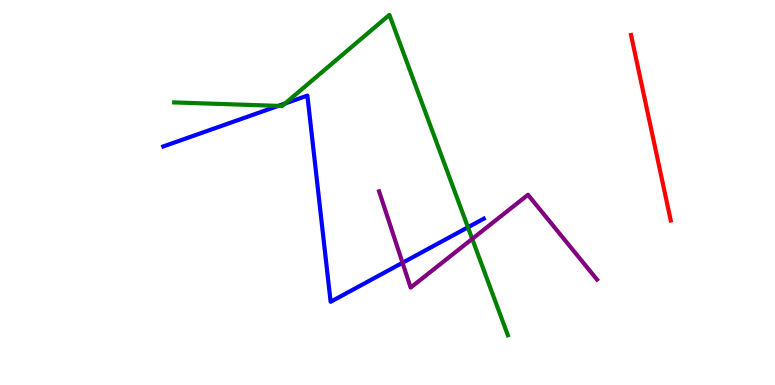[{'lines': ['blue', 'red'], 'intersections': []}, {'lines': ['green', 'red'], 'intersections': []}, {'lines': ['purple', 'red'], 'intersections': []}, {'lines': ['blue', 'green'], 'intersections': [{'x': 3.59, 'y': 7.25}, {'x': 3.68, 'y': 7.31}, {'x': 6.04, 'y': 4.1}]}, {'lines': ['blue', 'purple'], 'intersections': [{'x': 5.19, 'y': 3.17}]}, {'lines': ['green', 'purple'], 'intersections': [{'x': 6.09, 'y': 3.8}]}]